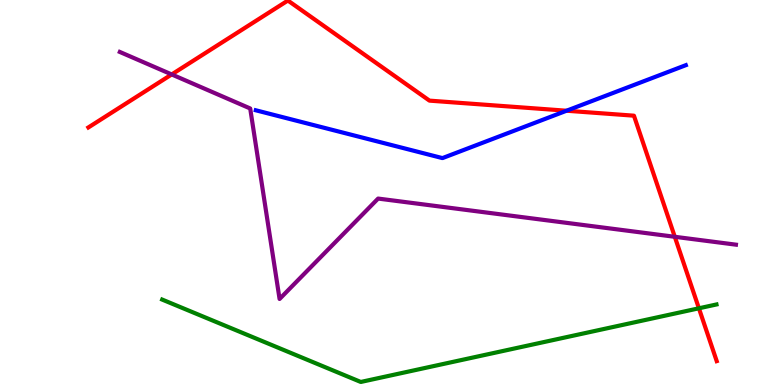[{'lines': ['blue', 'red'], 'intersections': [{'x': 7.31, 'y': 7.12}]}, {'lines': ['green', 'red'], 'intersections': [{'x': 9.02, 'y': 1.99}]}, {'lines': ['purple', 'red'], 'intersections': [{'x': 2.22, 'y': 8.07}, {'x': 8.71, 'y': 3.85}]}, {'lines': ['blue', 'green'], 'intersections': []}, {'lines': ['blue', 'purple'], 'intersections': []}, {'lines': ['green', 'purple'], 'intersections': []}]